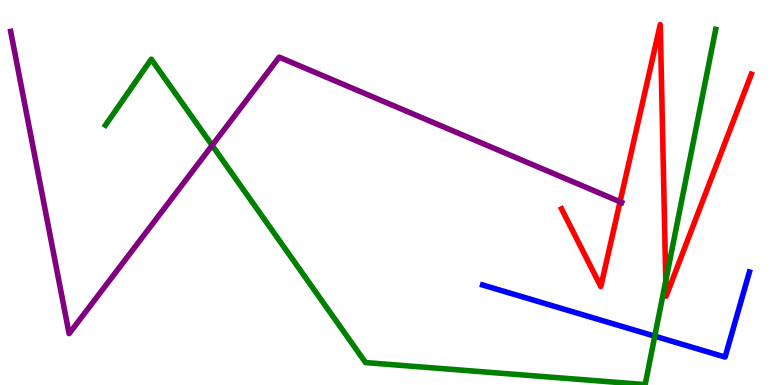[{'lines': ['blue', 'red'], 'intersections': []}, {'lines': ['green', 'red'], 'intersections': [{'x': 8.59, 'y': 2.71}]}, {'lines': ['purple', 'red'], 'intersections': [{'x': 8.0, 'y': 4.76}]}, {'lines': ['blue', 'green'], 'intersections': [{'x': 8.45, 'y': 1.27}]}, {'lines': ['blue', 'purple'], 'intersections': []}, {'lines': ['green', 'purple'], 'intersections': [{'x': 2.74, 'y': 6.22}]}]